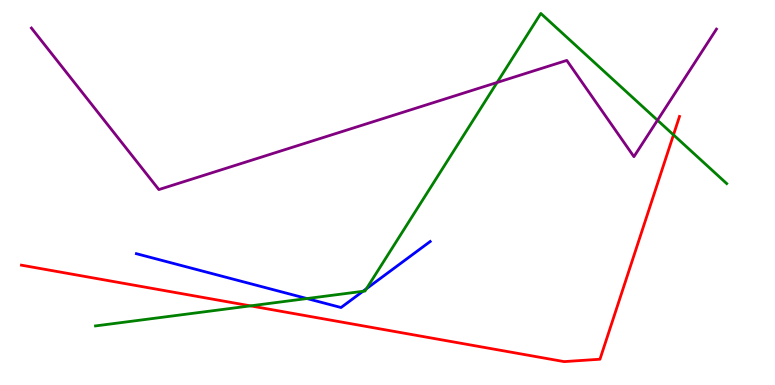[{'lines': ['blue', 'red'], 'intersections': []}, {'lines': ['green', 'red'], 'intersections': [{'x': 3.23, 'y': 2.06}, {'x': 8.69, 'y': 6.5}]}, {'lines': ['purple', 'red'], 'intersections': []}, {'lines': ['blue', 'green'], 'intersections': [{'x': 3.96, 'y': 2.25}, {'x': 4.68, 'y': 2.43}, {'x': 4.73, 'y': 2.5}]}, {'lines': ['blue', 'purple'], 'intersections': []}, {'lines': ['green', 'purple'], 'intersections': [{'x': 6.41, 'y': 7.86}, {'x': 8.48, 'y': 6.88}]}]